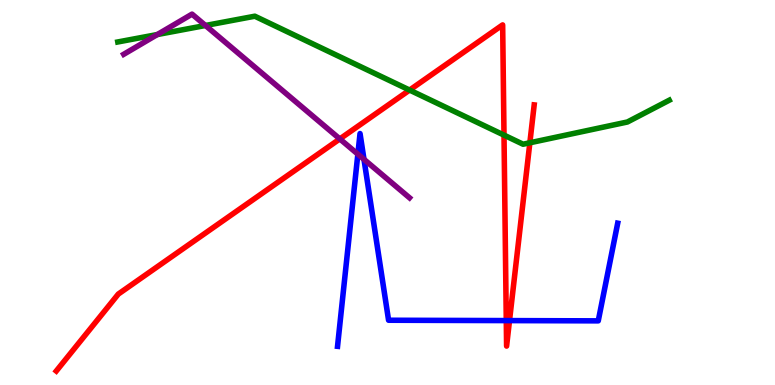[{'lines': ['blue', 'red'], 'intersections': [{'x': 6.53, 'y': 1.67}, {'x': 6.57, 'y': 1.67}]}, {'lines': ['green', 'red'], 'intersections': [{'x': 5.28, 'y': 7.66}, {'x': 6.5, 'y': 6.49}, {'x': 6.84, 'y': 6.29}]}, {'lines': ['purple', 'red'], 'intersections': [{'x': 4.38, 'y': 6.39}]}, {'lines': ['blue', 'green'], 'intersections': []}, {'lines': ['blue', 'purple'], 'intersections': [{'x': 4.62, 'y': 6.0}, {'x': 4.7, 'y': 5.86}]}, {'lines': ['green', 'purple'], 'intersections': [{'x': 2.03, 'y': 9.1}, {'x': 2.65, 'y': 9.34}]}]